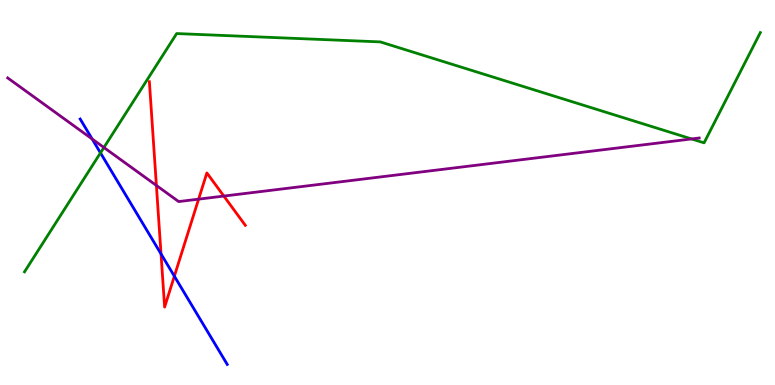[{'lines': ['blue', 'red'], 'intersections': [{'x': 2.08, 'y': 3.4}, {'x': 2.25, 'y': 2.83}]}, {'lines': ['green', 'red'], 'intersections': []}, {'lines': ['purple', 'red'], 'intersections': [{'x': 2.02, 'y': 5.18}, {'x': 2.56, 'y': 4.83}, {'x': 2.89, 'y': 4.91}]}, {'lines': ['blue', 'green'], 'intersections': [{'x': 1.3, 'y': 6.03}]}, {'lines': ['blue', 'purple'], 'intersections': [{'x': 1.19, 'y': 6.39}]}, {'lines': ['green', 'purple'], 'intersections': [{'x': 1.34, 'y': 6.17}, {'x': 8.92, 'y': 6.39}]}]